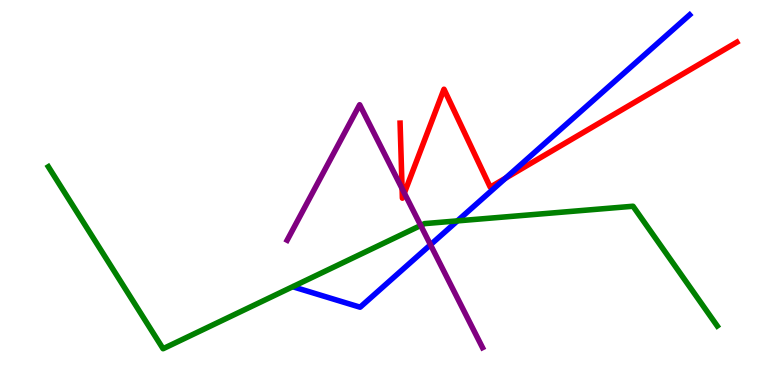[{'lines': ['blue', 'red'], 'intersections': [{'x': 6.52, 'y': 5.37}]}, {'lines': ['green', 'red'], 'intersections': []}, {'lines': ['purple', 'red'], 'intersections': [{'x': 5.19, 'y': 5.1}, {'x': 5.22, 'y': 4.99}]}, {'lines': ['blue', 'green'], 'intersections': [{'x': 5.9, 'y': 4.26}]}, {'lines': ['blue', 'purple'], 'intersections': [{'x': 5.55, 'y': 3.64}]}, {'lines': ['green', 'purple'], 'intersections': [{'x': 5.43, 'y': 4.14}]}]